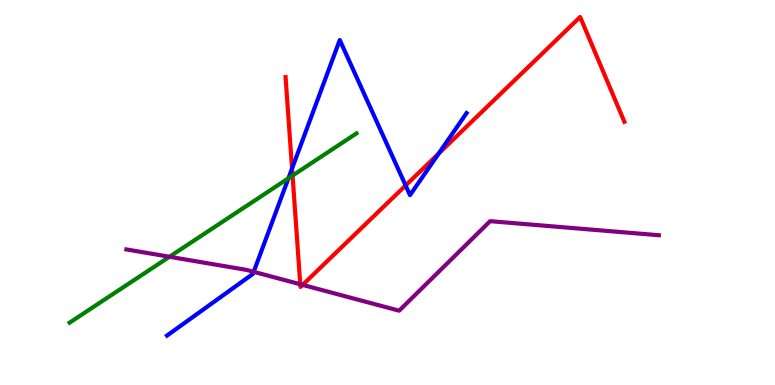[{'lines': ['blue', 'red'], 'intersections': [{'x': 3.77, 'y': 5.62}, {'x': 5.23, 'y': 5.18}, {'x': 5.66, 'y': 6.01}]}, {'lines': ['green', 'red'], 'intersections': [{'x': 3.77, 'y': 5.44}]}, {'lines': ['purple', 'red'], 'intersections': [{'x': 3.87, 'y': 2.62}, {'x': 3.9, 'y': 2.6}]}, {'lines': ['blue', 'green'], 'intersections': [{'x': 3.72, 'y': 5.37}]}, {'lines': ['blue', 'purple'], 'intersections': [{'x': 3.27, 'y': 2.94}]}, {'lines': ['green', 'purple'], 'intersections': [{'x': 2.19, 'y': 3.33}]}]